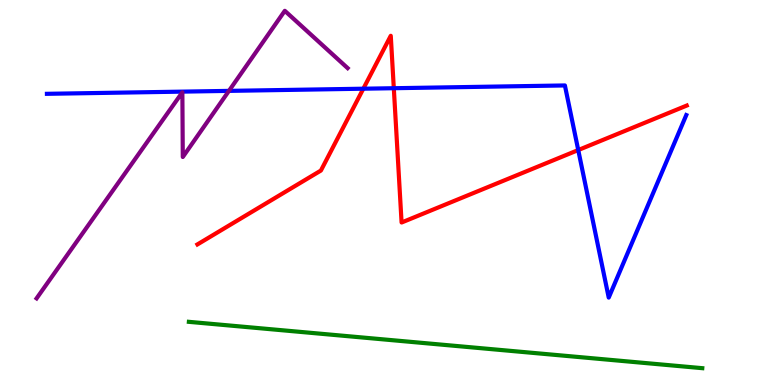[{'lines': ['blue', 'red'], 'intersections': [{'x': 4.69, 'y': 7.7}, {'x': 5.08, 'y': 7.71}, {'x': 7.46, 'y': 6.1}]}, {'lines': ['green', 'red'], 'intersections': []}, {'lines': ['purple', 'red'], 'intersections': []}, {'lines': ['blue', 'green'], 'intersections': []}, {'lines': ['blue', 'purple'], 'intersections': [{'x': 2.95, 'y': 7.64}]}, {'lines': ['green', 'purple'], 'intersections': []}]